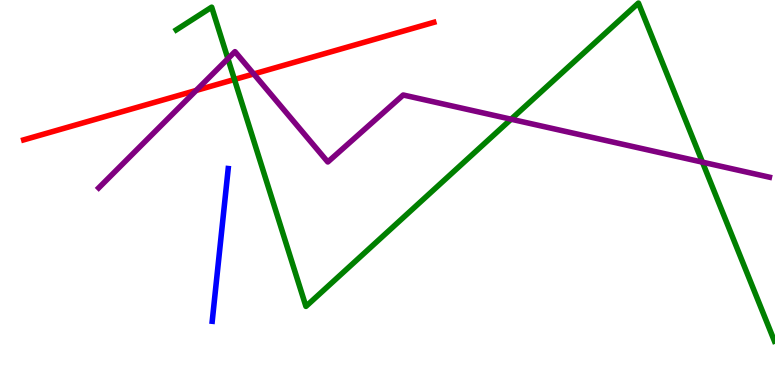[{'lines': ['blue', 'red'], 'intersections': []}, {'lines': ['green', 'red'], 'intersections': [{'x': 3.03, 'y': 7.94}]}, {'lines': ['purple', 'red'], 'intersections': [{'x': 2.53, 'y': 7.65}, {'x': 3.27, 'y': 8.08}]}, {'lines': ['blue', 'green'], 'intersections': []}, {'lines': ['blue', 'purple'], 'intersections': []}, {'lines': ['green', 'purple'], 'intersections': [{'x': 2.94, 'y': 8.48}, {'x': 6.59, 'y': 6.9}, {'x': 9.06, 'y': 5.79}]}]